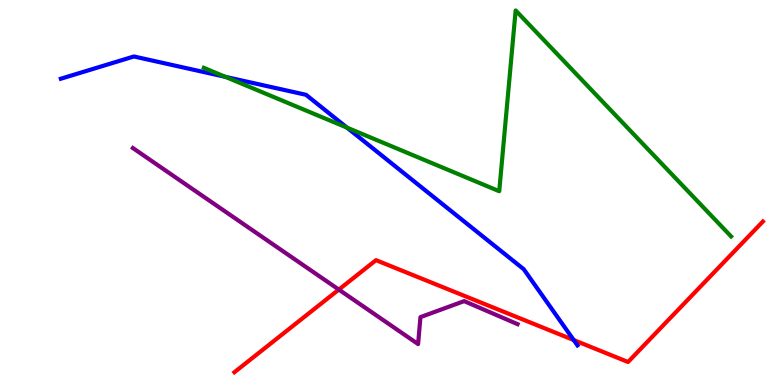[{'lines': ['blue', 'red'], 'intersections': [{'x': 7.4, 'y': 1.17}]}, {'lines': ['green', 'red'], 'intersections': []}, {'lines': ['purple', 'red'], 'intersections': [{'x': 4.37, 'y': 2.48}]}, {'lines': ['blue', 'green'], 'intersections': [{'x': 2.91, 'y': 8.0}, {'x': 4.48, 'y': 6.68}]}, {'lines': ['blue', 'purple'], 'intersections': []}, {'lines': ['green', 'purple'], 'intersections': []}]